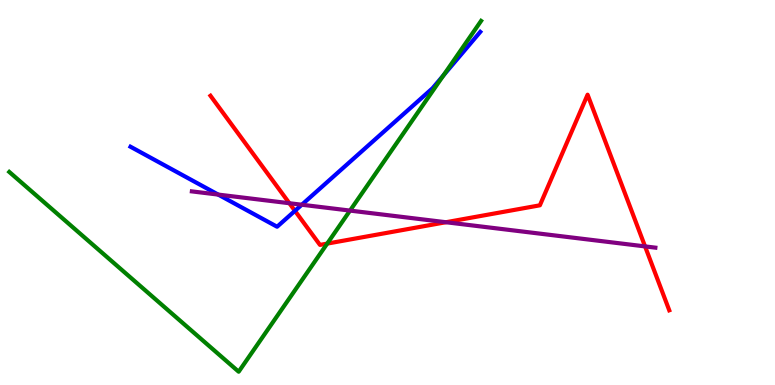[{'lines': ['blue', 'red'], 'intersections': [{'x': 3.81, 'y': 4.52}]}, {'lines': ['green', 'red'], 'intersections': [{'x': 4.22, 'y': 3.67}]}, {'lines': ['purple', 'red'], 'intersections': [{'x': 3.73, 'y': 4.72}, {'x': 5.75, 'y': 4.23}, {'x': 8.32, 'y': 3.6}]}, {'lines': ['blue', 'green'], 'intersections': [{'x': 5.72, 'y': 8.04}]}, {'lines': ['blue', 'purple'], 'intersections': [{'x': 2.82, 'y': 4.95}, {'x': 3.89, 'y': 4.68}]}, {'lines': ['green', 'purple'], 'intersections': [{'x': 4.52, 'y': 4.53}]}]